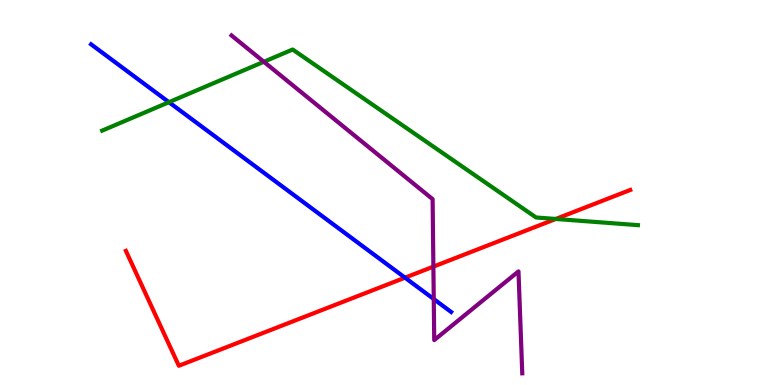[{'lines': ['blue', 'red'], 'intersections': [{'x': 5.23, 'y': 2.79}]}, {'lines': ['green', 'red'], 'intersections': [{'x': 7.17, 'y': 4.31}]}, {'lines': ['purple', 'red'], 'intersections': [{'x': 5.59, 'y': 3.07}]}, {'lines': ['blue', 'green'], 'intersections': [{'x': 2.18, 'y': 7.35}]}, {'lines': ['blue', 'purple'], 'intersections': [{'x': 5.6, 'y': 2.23}]}, {'lines': ['green', 'purple'], 'intersections': [{'x': 3.4, 'y': 8.4}]}]